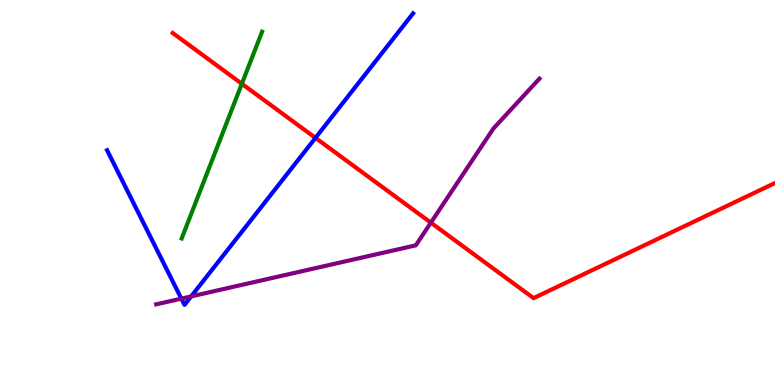[{'lines': ['blue', 'red'], 'intersections': [{'x': 4.07, 'y': 6.42}]}, {'lines': ['green', 'red'], 'intersections': [{'x': 3.12, 'y': 7.82}]}, {'lines': ['purple', 'red'], 'intersections': [{'x': 5.56, 'y': 4.22}]}, {'lines': ['blue', 'green'], 'intersections': []}, {'lines': ['blue', 'purple'], 'intersections': [{'x': 2.34, 'y': 2.24}, {'x': 2.47, 'y': 2.3}]}, {'lines': ['green', 'purple'], 'intersections': []}]